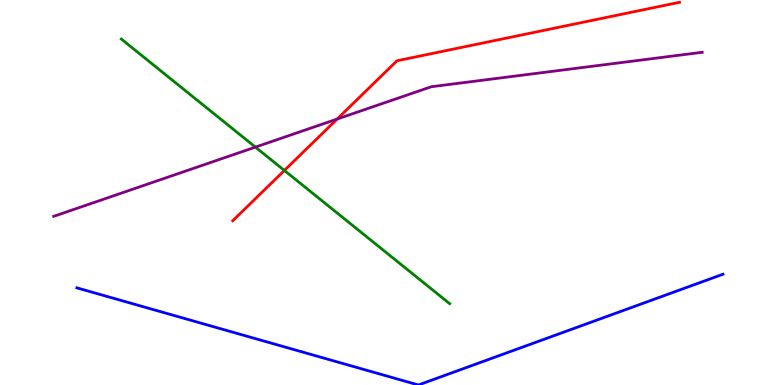[{'lines': ['blue', 'red'], 'intersections': []}, {'lines': ['green', 'red'], 'intersections': [{'x': 3.67, 'y': 5.57}]}, {'lines': ['purple', 'red'], 'intersections': [{'x': 4.35, 'y': 6.91}]}, {'lines': ['blue', 'green'], 'intersections': []}, {'lines': ['blue', 'purple'], 'intersections': []}, {'lines': ['green', 'purple'], 'intersections': [{'x': 3.3, 'y': 6.18}]}]